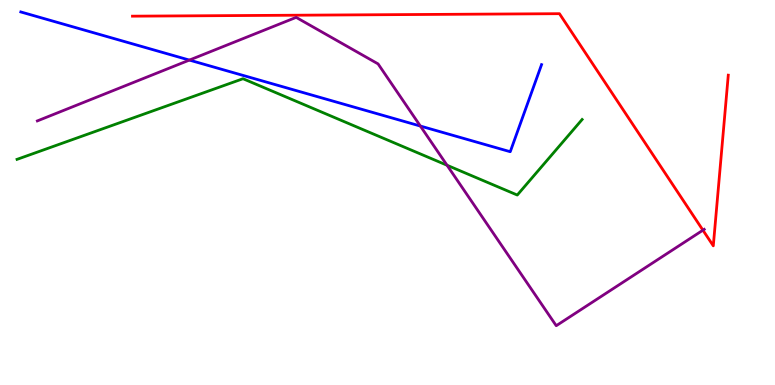[{'lines': ['blue', 'red'], 'intersections': []}, {'lines': ['green', 'red'], 'intersections': []}, {'lines': ['purple', 'red'], 'intersections': [{'x': 9.07, 'y': 4.02}]}, {'lines': ['blue', 'green'], 'intersections': []}, {'lines': ['blue', 'purple'], 'intersections': [{'x': 2.44, 'y': 8.44}, {'x': 5.42, 'y': 6.73}]}, {'lines': ['green', 'purple'], 'intersections': [{'x': 5.77, 'y': 5.71}]}]